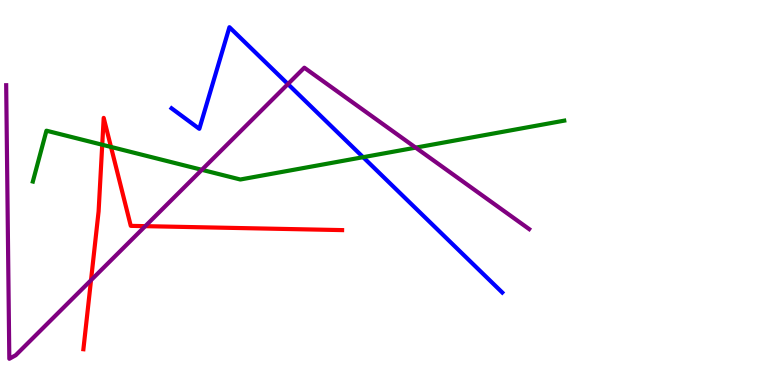[{'lines': ['blue', 'red'], 'intersections': []}, {'lines': ['green', 'red'], 'intersections': [{'x': 1.32, 'y': 6.24}, {'x': 1.43, 'y': 6.18}]}, {'lines': ['purple', 'red'], 'intersections': [{'x': 1.17, 'y': 2.72}, {'x': 1.87, 'y': 4.13}]}, {'lines': ['blue', 'green'], 'intersections': [{'x': 4.69, 'y': 5.92}]}, {'lines': ['blue', 'purple'], 'intersections': [{'x': 3.72, 'y': 7.82}]}, {'lines': ['green', 'purple'], 'intersections': [{'x': 2.6, 'y': 5.59}, {'x': 5.36, 'y': 6.17}]}]